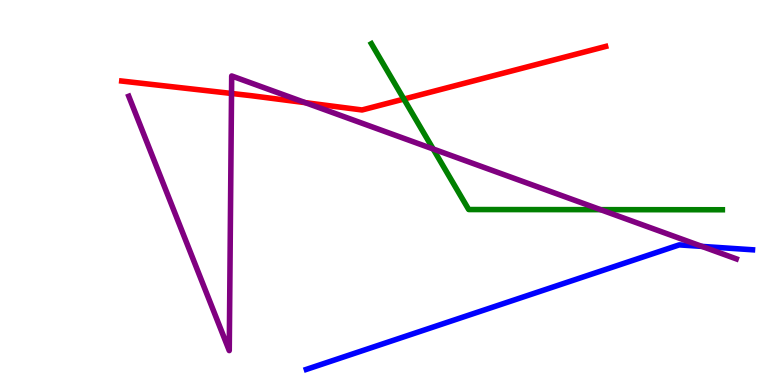[{'lines': ['blue', 'red'], 'intersections': []}, {'lines': ['green', 'red'], 'intersections': [{'x': 5.21, 'y': 7.43}]}, {'lines': ['purple', 'red'], 'intersections': [{'x': 2.99, 'y': 7.57}, {'x': 3.94, 'y': 7.33}]}, {'lines': ['blue', 'green'], 'intersections': []}, {'lines': ['blue', 'purple'], 'intersections': [{'x': 9.06, 'y': 3.6}]}, {'lines': ['green', 'purple'], 'intersections': [{'x': 5.59, 'y': 6.13}, {'x': 7.75, 'y': 4.55}]}]